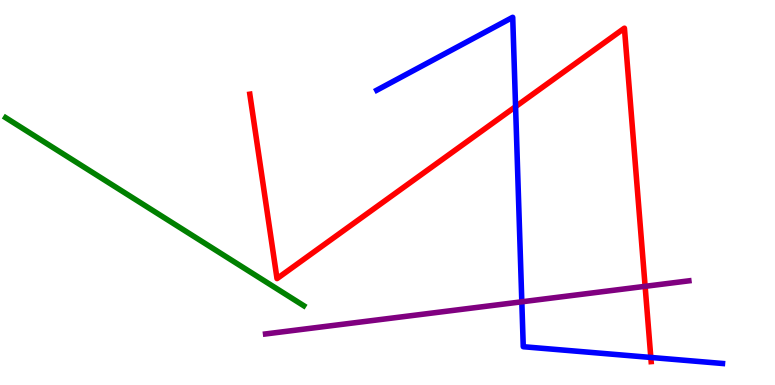[{'lines': ['blue', 'red'], 'intersections': [{'x': 6.65, 'y': 7.23}, {'x': 8.4, 'y': 0.716}]}, {'lines': ['green', 'red'], 'intersections': []}, {'lines': ['purple', 'red'], 'intersections': [{'x': 8.32, 'y': 2.56}]}, {'lines': ['blue', 'green'], 'intersections': []}, {'lines': ['blue', 'purple'], 'intersections': [{'x': 6.73, 'y': 2.16}]}, {'lines': ['green', 'purple'], 'intersections': []}]